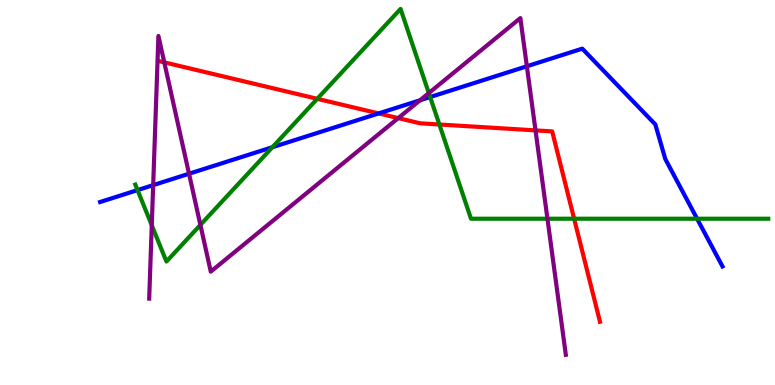[{'lines': ['blue', 'red'], 'intersections': [{'x': 4.89, 'y': 7.05}]}, {'lines': ['green', 'red'], 'intersections': [{'x': 4.09, 'y': 7.43}, {'x': 5.67, 'y': 6.77}, {'x': 7.41, 'y': 4.32}]}, {'lines': ['purple', 'red'], 'intersections': [{'x': 2.12, 'y': 8.38}, {'x': 5.14, 'y': 6.93}, {'x': 6.91, 'y': 6.61}]}, {'lines': ['blue', 'green'], 'intersections': [{'x': 1.77, 'y': 5.06}, {'x': 3.51, 'y': 6.18}, {'x': 5.55, 'y': 7.48}, {'x': 8.99, 'y': 4.32}]}, {'lines': ['blue', 'purple'], 'intersections': [{'x': 1.98, 'y': 5.19}, {'x': 2.44, 'y': 5.49}, {'x': 5.42, 'y': 7.4}, {'x': 6.8, 'y': 8.28}]}, {'lines': ['green', 'purple'], 'intersections': [{'x': 1.96, 'y': 4.15}, {'x': 2.59, 'y': 4.16}, {'x': 5.53, 'y': 7.58}, {'x': 7.06, 'y': 4.32}]}]